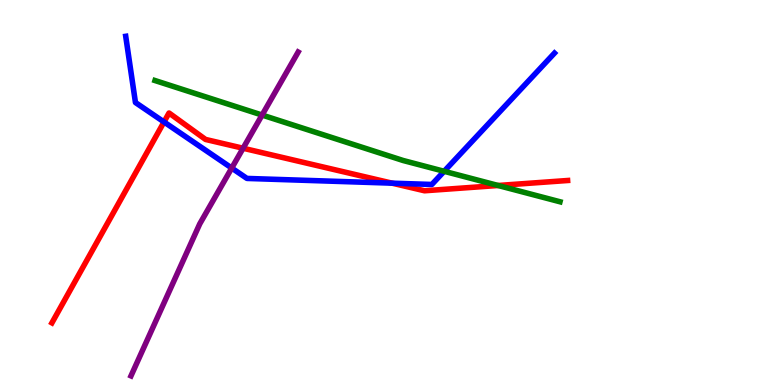[{'lines': ['blue', 'red'], 'intersections': [{'x': 2.12, 'y': 6.83}, {'x': 5.06, 'y': 5.24}]}, {'lines': ['green', 'red'], 'intersections': [{'x': 6.43, 'y': 5.18}]}, {'lines': ['purple', 'red'], 'intersections': [{'x': 3.14, 'y': 6.15}]}, {'lines': ['blue', 'green'], 'intersections': [{'x': 5.73, 'y': 5.55}]}, {'lines': ['blue', 'purple'], 'intersections': [{'x': 2.99, 'y': 5.63}]}, {'lines': ['green', 'purple'], 'intersections': [{'x': 3.38, 'y': 7.01}]}]